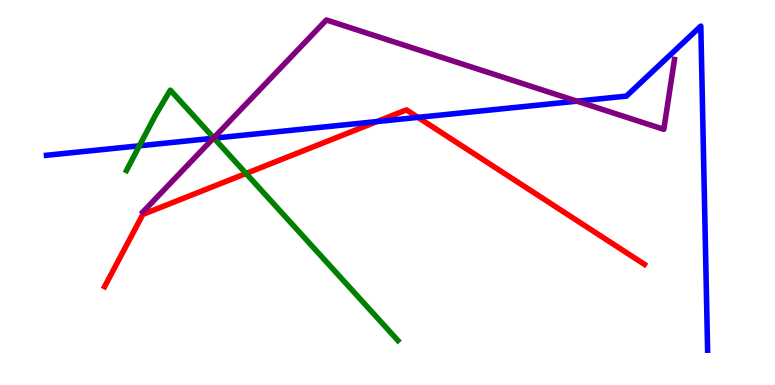[{'lines': ['blue', 'red'], 'intersections': [{'x': 4.86, 'y': 6.84}, {'x': 5.39, 'y': 6.95}]}, {'lines': ['green', 'red'], 'intersections': [{'x': 3.17, 'y': 5.49}]}, {'lines': ['purple', 'red'], 'intersections': []}, {'lines': ['blue', 'green'], 'intersections': [{'x': 1.8, 'y': 6.21}, {'x': 2.76, 'y': 6.41}]}, {'lines': ['blue', 'purple'], 'intersections': [{'x': 2.75, 'y': 6.41}, {'x': 7.44, 'y': 7.37}]}, {'lines': ['green', 'purple'], 'intersections': [{'x': 2.76, 'y': 6.42}]}]